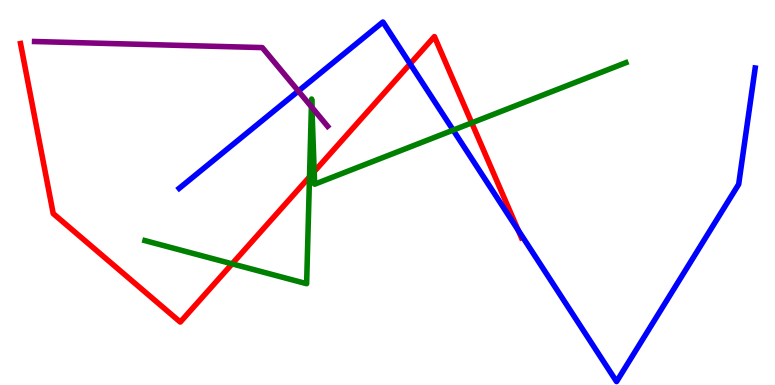[{'lines': ['blue', 'red'], 'intersections': [{'x': 5.29, 'y': 8.34}, {'x': 6.69, 'y': 4.02}]}, {'lines': ['green', 'red'], 'intersections': [{'x': 3.0, 'y': 3.15}, {'x': 3.99, 'y': 5.41}, {'x': 4.05, 'y': 5.54}, {'x': 6.09, 'y': 6.81}]}, {'lines': ['purple', 'red'], 'intersections': []}, {'lines': ['blue', 'green'], 'intersections': [{'x': 5.85, 'y': 6.62}]}, {'lines': ['blue', 'purple'], 'intersections': [{'x': 3.85, 'y': 7.64}]}, {'lines': ['green', 'purple'], 'intersections': [{'x': 4.02, 'y': 7.23}, {'x': 4.02, 'y': 7.21}]}]